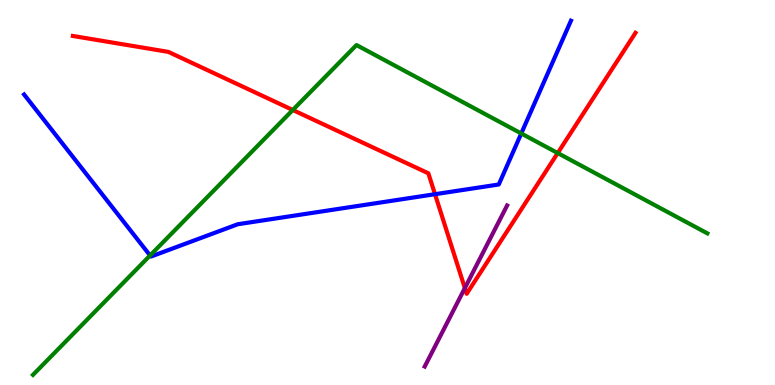[{'lines': ['blue', 'red'], 'intersections': [{'x': 5.61, 'y': 4.96}]}, {'lines': ['green', 'red'], 'intersections': [{'x': 3.78, 'y': 7.14}, {'x': 7.2, 'y': 6.02}]}, {'lines': ['purple', 'red'], 'intersections': [{'x': 6.0, 'y': 2.52}]}, {'lines': ['blue', 'green'], 'intersections': [{'x': 1.94, 'y': 3.36}, {'x': 6.73, 'y': 6.53}]}, {'lines': ['blue', 'purple'], 'intersections': []}, {'lines': ['green', 'purple'], 'intersections': []}]